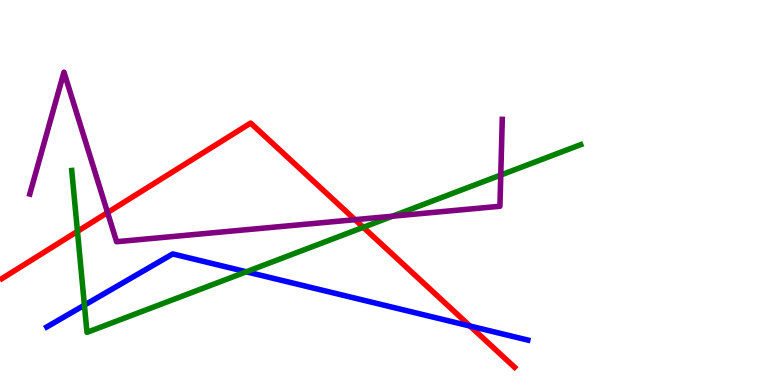[{'lines': ['blue', 'red'], 'intersections': [{'x': 6.06, 'y': 1.53}]}, {'lines': ['green', 'red'], 'intersections': [{'x': 1.0, 'y': 3.99}, {'x': 4.69, 'y': 4.1}]}, {'lines': ['purple', 'red'], 'intersections': [{'x': 1.39, 'y': 4.48}, {'x': 4.58, 'y': 4.29}]}, {'lines': ['blue', 'green'], 'intersections': [{'x': 1.09, 'y': 2.07}, {'x': 3.18, 'y': 2.94}]}, {'lines': ['blue', 'purple'], 'intersections': []}, {'lines': ['green', 'purple'], 'intersections': [{'x': 5.06, 'y': 4.38}, {'x': 6.46, 'y': 5.45}]}]